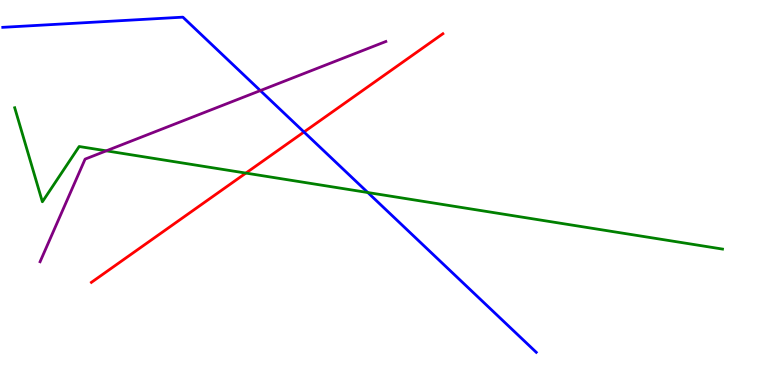[{'lines': ['blue', 'red'], 'intersections': [{'x': 3.92, 'y': 6.57}]}, {'lines': ['green', 'red'], 'intersections': [{'x': 3.17, 'y': 5.5}]}, {'lines': ['purple', 'red'], 'intersections': []}, {'lines': ['blue', 'green'], 'intersections': [{'x': 4.75, 'y': 5.0}]}, {'lines': ['blue', 'purple'], 'intersections': [{'x': 3.36, 'y': 7.65}]}, {'lines': ['green', 'purple'], 'intersections': [{'x': 1.37, 'y': 6.08}]}]